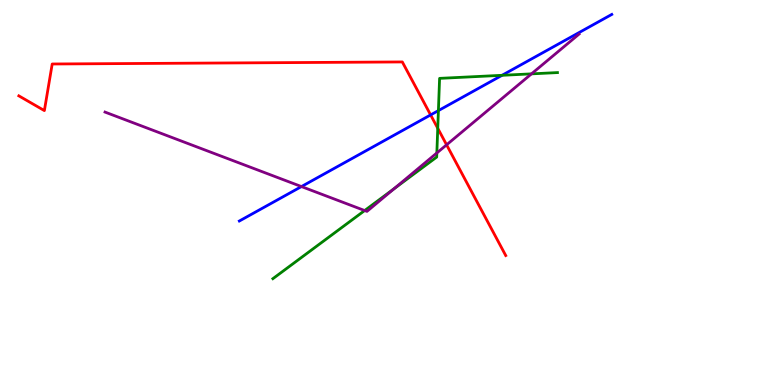[{'lines': ['blue', 'red'], 'intersections': [{'x': 5.56, 'y': 7.02}]}, {'lines': ['green', 'red'], 'intersections': [{'x': 5.65, 'y': 6.67}]}, {'lines': ['purple', 'red'], 'intersections': [{'x': 5.76, 'y': 6.24}]}, {'lines': ['blue', 'green'], 'intersections': [{'x': 5.66, 'y': 7.13}, {'x': 6.48, 'y': 8.04}]}, {'lines': ['blue', 'purple'], 'intersections': [{'x': 3.89, 'y': 5.15}]}, {'lines': ['green', 'purple'], 'intersections': [{'x': 4.71, 'y': 4.53}, {'x': 5.09, 'y': 5.1}, {'x': 5.64, 'y': 6.03}, {'x': 6.86, 'y': 8.08}]}]